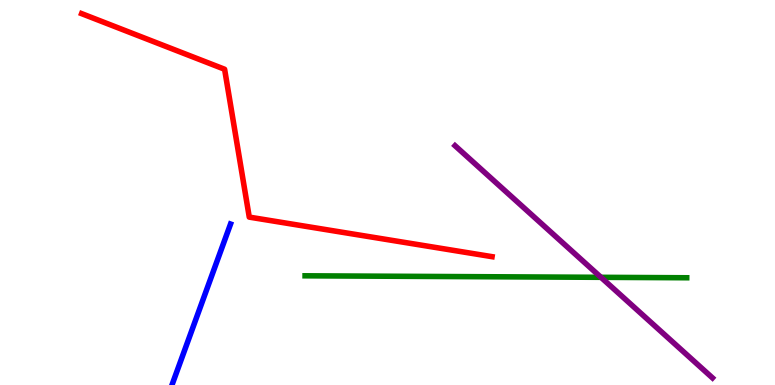[{'lines': ['blue', 'red'], 'intersections': []}, {'lines': ['green', 'red'], 'intersections': []}, {'lines': ['purple', 'red'], 'intersections': []}, {'lines': ['blue', 'green'], 'intersections': []}, {'lines': ['blue', 'purple'], 'intersections': []}, {'lines': ['green', 'purple'], 'intersections': [{'x': 7.75, 'y': 2.8}]}]